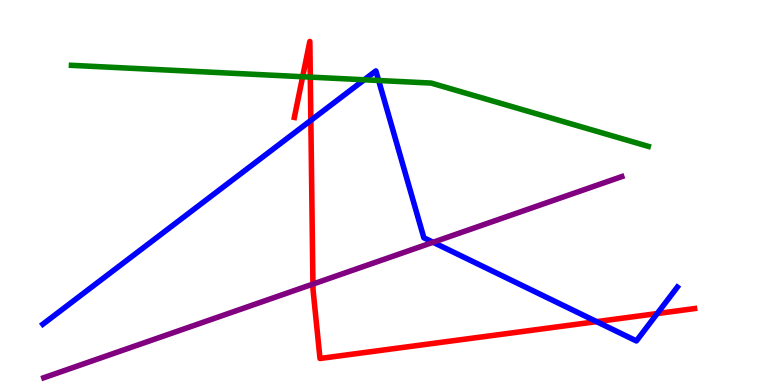[{'lines': ['blue', 'red'], 'intersections': [{'x': 4.01, 'y': 6.87}, {'x': 7.7, 'y': 1.65}, {'x': 8.48, 'y': 1.86}]}, {'lines': ['green', 'red'], 'intersections': [{'x': 3.91, 'y': 8.01}, {'x': 4.0, 'y': 8.0}]}, {'lines': ['purple', 'red'], 'intersections': [{'x': 4.04, 'y': 2.62}]}, {'lines': ['blue', 'green'], 'intersections': [{'x': 4.7, 'y': 7.93}, {'x': 4.89, 'y': 7.91}]}, {'lines': ['blue', 'purple'], 'intersections': [{'x': 5.59, 'y': 3.71}]}, {'lines': ['green', 'purple'], 'intersections': []}]